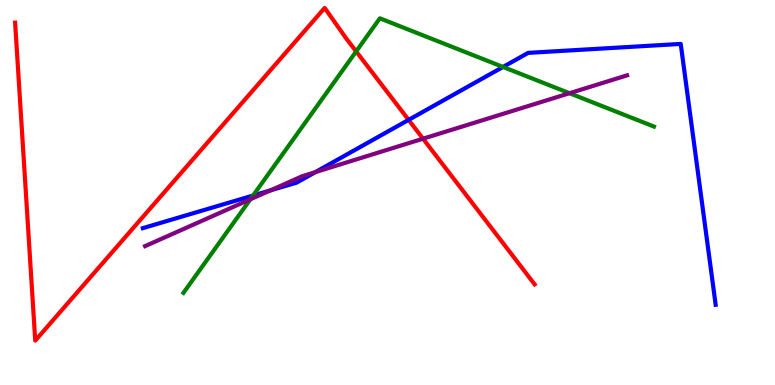[{'lines': ['blue', 'red'], 'intersections': [{'x': 5.27, 'y': 6.89}]}, {'lines': ['green', 'red'], 'intersections': [{'x': 4.6, 'y': 8.66}]}, {'lines': ['purple', 'red'], 'intersections': [{'x': 5.46, 'y': 6.4}]}, {'lines': ['blue', 'green'], 'intersections': [{'x': 3.27, 'y': 4.92}, {'x': 6.49, 'y': 8.26}]}, {'lines': ['blue', 'purple'], 'intersections': [{'x': 3.49, 'y': 5.05}, {'x': 4.07, 'y': 5.53}]}, {'lines': ['green', 'purple'], 'intersections': [{'x': 3.23, 'y': 4.82}, {'x': 7.35, 'y': 7.58}]}]